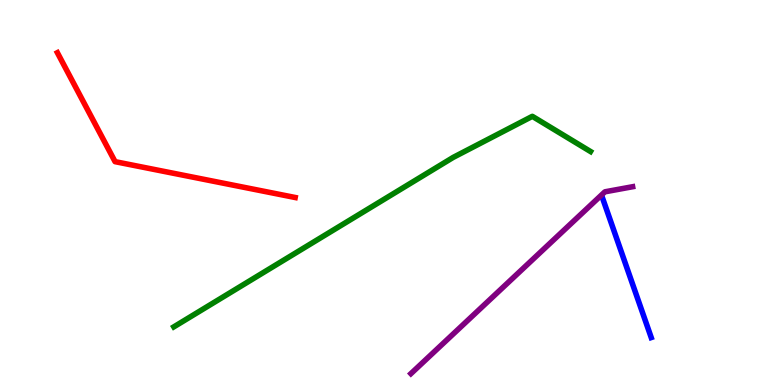[{'lines': ['blue', 'red'], 'intersections': []}, {'lines': ['green', 'red'], 'intersections': []}, {'lines': ['purple', 'red'], 'intersections': []}, {'lines': ['blue', 'green'], 'intersections': []}, {'lines': ['blue', 'purple'], 'intersections': []}, {'lines': ['green', 'purple'], 'intersections': []}]